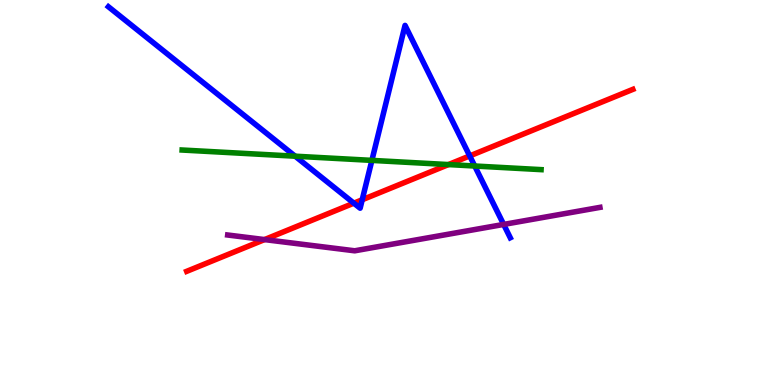[{'lines': ['blue', 'red'], 'intersections': [{'x': 4.57, 'y': 4.72}, {'x': 4.67, 'y': 4.81}, {'x': 6.06, 'y': 5.95}]}, {'lines': ['green', 'red'], 'intersections': [{'x': 5.79, 'y': 5.73}]}, {'lines': ['purple', 'red'], 'intersections': [{'x': 3.41, 'y': 3.78}]}, {'lines': ['blue', 'green'], 'intersections': [{'x': 3.81, 'y': 5.94}, {'x': 4.8, 'y': 5.83}, {'x': 6.13, 'y': 5.69}]}, {'lines': ['blue', 'purple'], 'intersections': [{'x': 6.5, 'y': 4.17}]}, {'lines': ['green', 'purple'], 'intersections': []}]